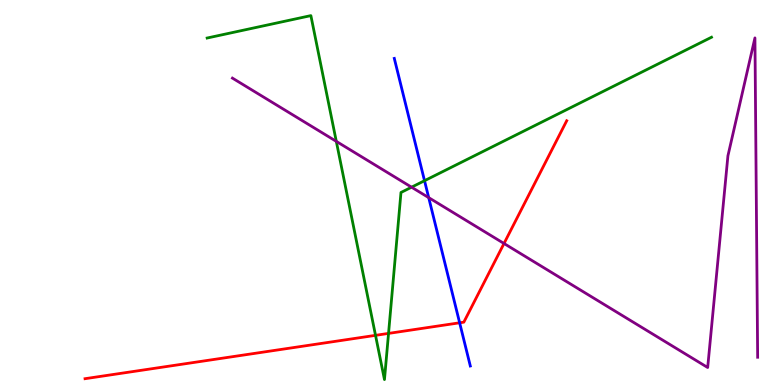[{'lines': ['blue', 'red'], 'intersections': [{'x': 5.93, 'y': 1.62}]}, {'lines': ['green', 'red'], 'intersections': [{'x': 4.85, 'y': 1.29}, {'x': 5.01, 'y': 1.34}]}, {'lines': ['purple', 'red'], 'intersections': [{'x': 6.5, 'y': 3.68}]}, {'lines': ['blue', 'green'], 'intersections': [{'x': 5.48, 'y': 5.31}]}, {'lines': ['blue', 'purple'], 'intersections': [{'x': 5.53, 'y': 4.87}]}, {'lines': ['green', 'purple'], 'intersections': [{'x': 4.34, 'y': 6.33}, {'x': 5.31, 'y': 5.14}]}]